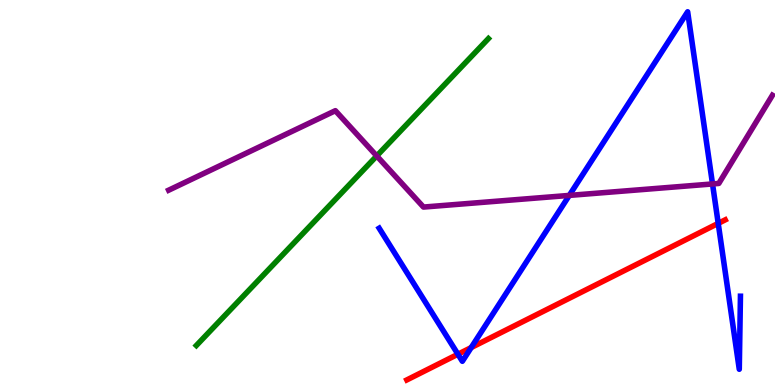[{'lines': ['blue', 'red'], 'intersections': [{'x': 5.91, 'y': 0.799}, {'x': 6.08, 'y': 0.972}, {'x': 9.27, 'y': 4.2}]}, {'lines': ['green', 'red'], 'intersections': []}, {'lines': ['purple', 'red'], 'intersections': []}, {'lines': ['blue', 'green'], 'intersections': []}, {'lines': ['blue', 'purple'], 'intersections': [{'x': 7.35, 'y': 4.92}, {'x': 9.19, 'y': 5.22}]}, {'lines': ['green', 'purple'], 'intersections': [{'x': 4.86, 'y': 5.95}]}]